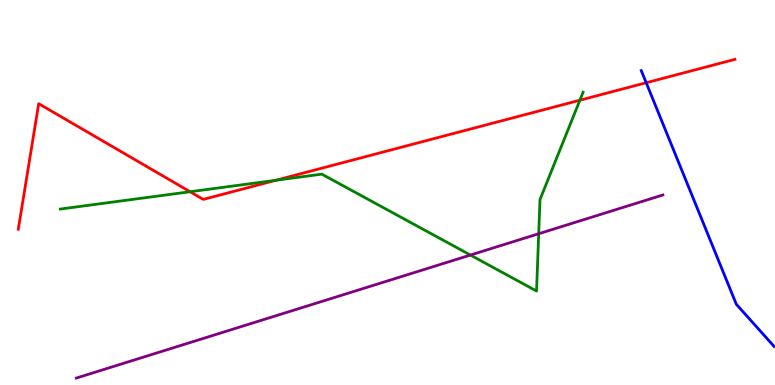[{'lines': ['blue', 'red'], 'intersections': [{'x': 8.34, 'y': 7.85}]}, {'lines': ['green', 'red'], 'intersections': [{'x': 2.45, 'y': 5.02}, {'x': 3.56, 'y': 5.32}, {'x': 7.48, 'y': 7.4}]}, {'lines': ['purple', 'red'], 'intersections': []}, {'lines': ['blue', 'green'], 'intersections': []}, {'lines': ['blue', 'purple'], 'intersections': []}, {'lines': ['green', 'purple'], 'intersections': [{'x': 6.07, 'y': 3.38}, {'x': 6.95, 'y': 3.93}]}]